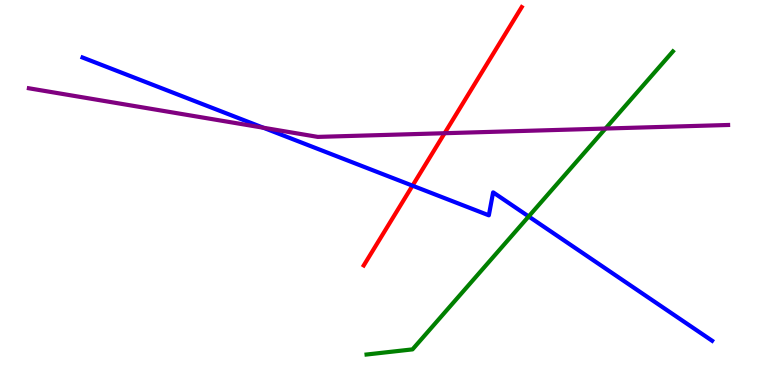[{'lines': ['blue', 'red'], 'intersections': [{'x': 5.32, 'y': 5.18}]}, {'lines': ['green', 'red'], 'intersections': []}, {'lines': ['purple', 'red'], 'intersections': [{'x': 5.74, 'y': 6.54}]}, {'lines': ['blue', 'green'], 'intersections': [{'x': 6.82, 'y': 4.38}]}, {'lines': ['blue', 'purple'], 'intersections': [{'x': 3.4, 'y': 6.68}]}, {'lines': ['green', 'purple'], 'intersections': [{'x': 7.81, 'y': 6.66}]}]